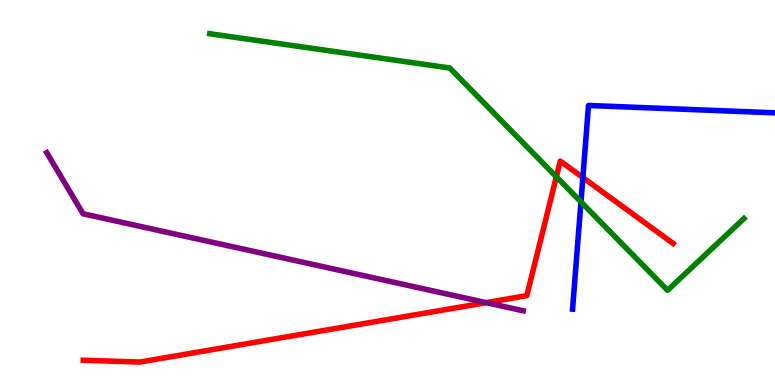[{'lines': ['blue', 'red'], 'intersections': [{'x': 7.52, 'y': 5.39}]}, {'lines': ['green', 'red'], 'intersections': [{'x': 7.18, 'y': 5.41}]}, {'lines': ['purple', 'red'], 'intersections': [{'x': 6.27, 'y': 2.14}]}, {'lines': ['blue', 'green'], 'intersections': [{'x': 7.5, 'y': 4.76}]}, {'lines': ['blue', 'purple'], 'intersections': []}, {'lines': ['green', 'purple'], 'intersections': []}]